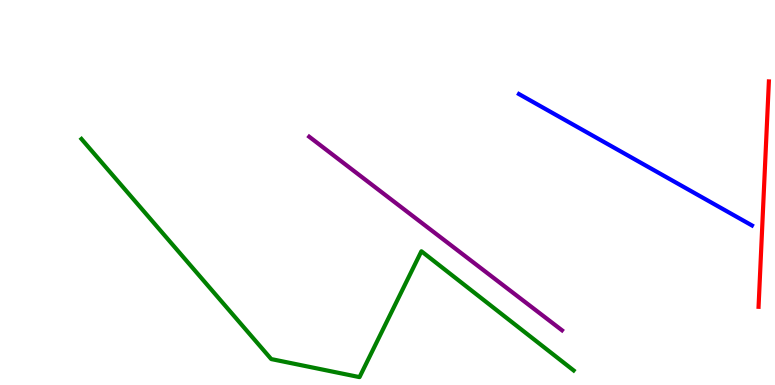[{'lines': ['blue', 'red'], 'intersections': []}, {'lines': ['green', 'red'], 'intersections': []}, {'lines': ['purple', 'red'], 'intersections': []}, {'lines': ['blue', 'green'], 'intersections': []}, {'lines': ['blue', 'purple'], 'intersections': []}, {'lines': ['green', 'purple'], 'intersections': []}]